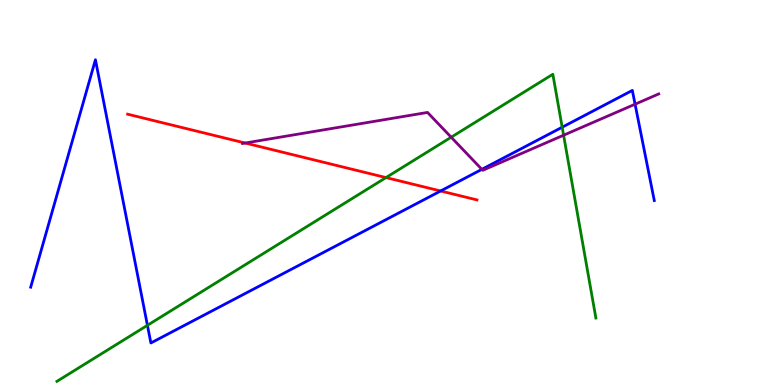[{'lines': ['blue', 'red'], 'intersections': [{'x': 5.69, 'y': 5.04}]}, {'lines': ['green', 'red'], 'intersections': [{'x': 4.98, 'y': 5.39}]}, {'lines': ['purple', 'red'], 'intersections': [{'x': 3.16, 'y': 6.29}]}, {'lines': ['blue', 'green'], 'intersections': [{'x': 1.9, 'y': 1.55}, {'x': 7.25, 'y': 6.7}]}, {'lines': ['blue', 'purple'], 'intersections': [{'x': 6.22, 'y': 5.6}, {'x': 8.19, 'y': 7.29}]}, {'lines': ['green', 'purple'], 'intersections': [{'x': 5.82, 'y': 6.44}, {'x': 7.27, 'y': 6.49}]}]